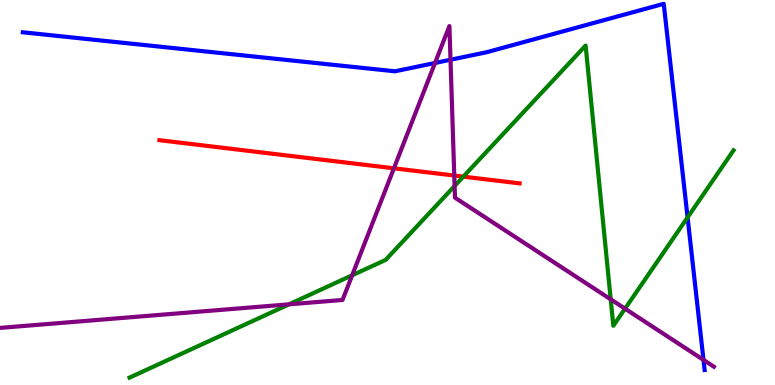[{'lines': ['blue', 'red'], 'intersections': []}, {'lines': ['green', 'red'], 'intersections': [{'x': 5.98, 'y': 5.41}]}, {'lines': ['purple', 'red'], 'intersections': [{'x': 5.08, 'y': 5.63}, {'x': 5.86, 'y': 5.44}]}, {'lines': ['blue', 'green'], 'intersections': [{'x': 8.87, 'y': 4.35}]}, {'lines': ['blue', 'purple'], 'intersections': [{'x': 5.61, 'y': 8.36}, {'x': 5.81, 'y': 8.45}, {'x': 9.08, 'y': 0.651}]}, {'lines': ['green', 'purple'], 'intersections': [{'x': 3.73, 'y': 2.1}, {'x': 4.54, 'y': 2.85}, {'x': 5.87, 'y': 5.17}, {'x': 7.88, 'y': 2.23}, {'x': 8.06, 'y': 1.98}]}]